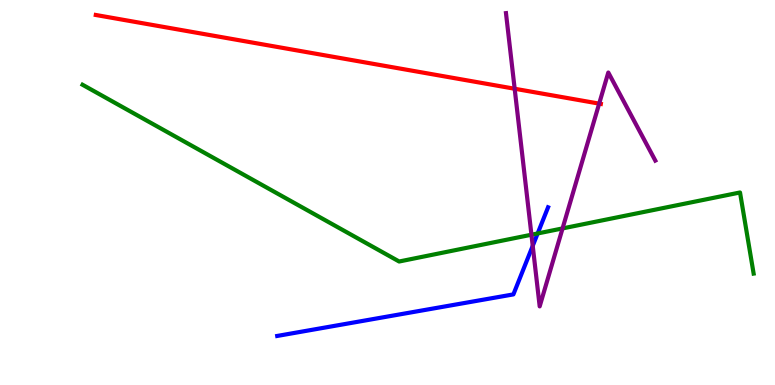[{'lines': ['blue', 'red'], 'intersections': []}, {'lines': ['green', 'red'], 'intersections': []}, {'lines': ['purple', 'red'], 'intersections': [{'x': 6.64, 'y': 7.69}, {'x': 7.73, 'y': 7.31}]}, {'lines': ['blue', 'green'], 'intersections': [{'x': 6.94, 'y': 3.94}]}, {'lines': ['blue', 'purple'], 'intersections': [{'x': 6.87, 'y': 3.61}]}, {'lines': ['green', 'purple'], 'intersections': [{'x': 6.86, 'y': 3.9}, {'x': 7.26, 'y': 4.07}]}]